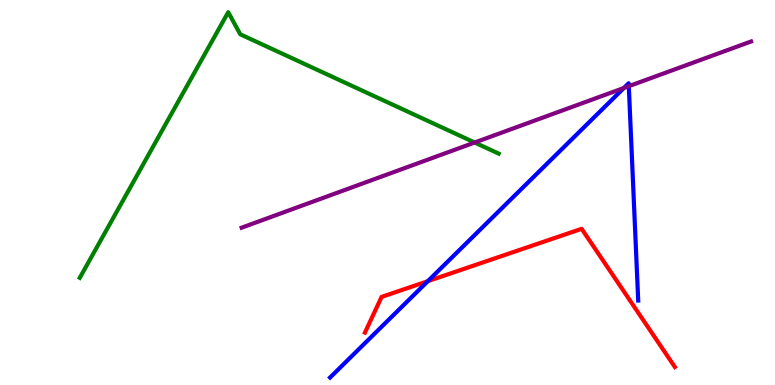[{'lines': ['blue', 'red'], 'intersections': [{'x': 5.52, 'y': 2.7}]}, {'lines': ['green', 'red'], 'intersections': []}, {'lines': ['purple', 'red'], 'intersections': []}, {'lines': ['blue', 'green'], 'intersections': []}, {'lines': ['blue', 'purple'], 'intersections': [{'x': 8.05, 'y': 7.71}, {'x': 8.11, 'y': 7.76}]}, {'lines': ['green', 'purple'], 'intersections': [{'x': 6.12, 'y': 6.3}]}]